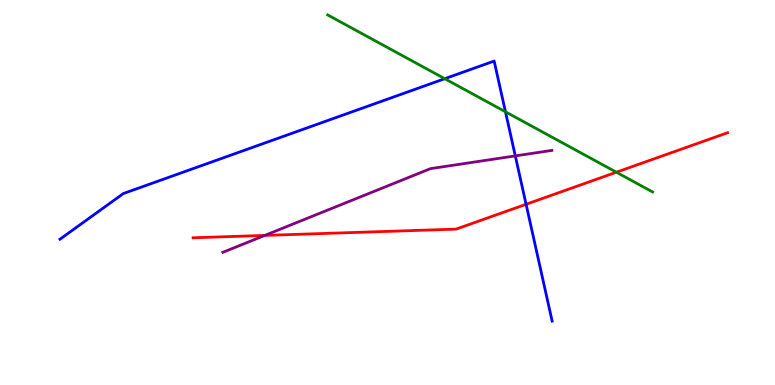[{'lines': ['blue', 'red'], 'intersections': [{'x': 6.79, 'y': 4.69}]}, {'lines': ['green', 'red'], 'intersections': [{'x': 7.95, 'y': 5.53}]}, {'lines': ['purple', 'red'], 'intersections': [{'x': 3.42, 'y': 3.89}]}, {'lines': ['blue', 'green'], 'intersections': [{'x': 5.74, 'y': 7.96}, {'x': 6.52, 'y': 7.1}]}, {'lines': ['blue', 'purple'], 'intersections': [{'x': 6.65, 'y': 5.95}]}, {'lines': ['green', 'purple'], 'intersections': []}]